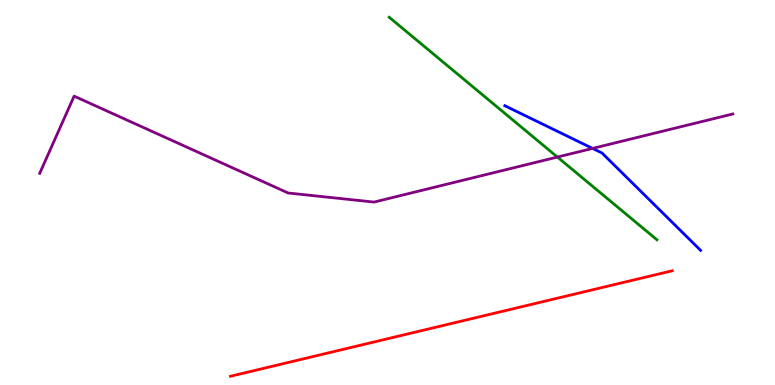[{'lines': ['blue', 'red'], 'intersections': []}, {'lines': ['green', 'red'], 'intersections': []}, {'lines': ['purple', 'red'], 'intersections': []}, {'lines': ['blue', 'green'], 'intersections': []}, {'lines': ['blue', 'purple'], 'intersections': [{'x': 7.65, 'y': 6.15}]}, {'lines': ['green', 'purple'], 'intersections': [{'x': 7.19, 'y': 5.92}]}]